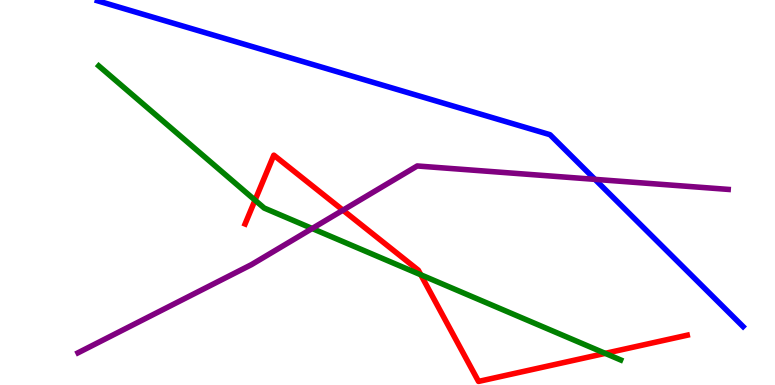[{'lines': ['blue', 'red'], 'intersections': []}, {'lines': ['green', 'red'], 'intersections': [{'x': 3.29, 'y': 4.8}, {'x': 5.43, 'y': 2.86}, {'x': 7.81, 'y': 0.822}]}, {'lines': ['purple', 'red'], 'intersections': [{'x': 4.43, 'y': 4.54}]}, {'lines': ['blue', 'green'], 'intersections': []}, {'lines': ['blue', 'purple'], 'intersections': [{'x': 7.68, 'y': 5.34}]}, {'lines': ['green', 'purple'], 'intersections': [{'x': 4.03, 'y': 4.06}]}]